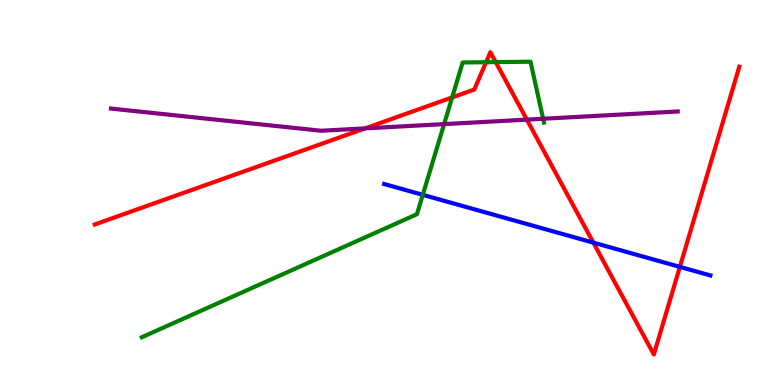[{'lines': ['blue', 'red'], 'intersections': [{'x': 7.66, 'y': 3.7}, {'x': 8.77, 'y': 3.07}]}, {'lines': ['green', 'red'], 'intersections': [{'x': 5.83, 'y': 7.47}, {'x': 6.27, 'y': 8.38}, {'x': 6.4, 'y': 8.39}]}, {'lines': ['purple', 'red'], 'intersections': [{'x': 4.71, 'y': 6.67}, {'x': 6.8, 'y': 6.89}]}, {'lines': ['blue', 'green'], 'intersections': [{'x': 5.46, 'y': 4.94}]}, {'lines': ['blue', 'purple'], 'intersections': []}, {'lines': ['green', 'purple'], 'intersections': [{'x': 5.73, 'y': 6.78}, {'x': 7.01, 'y': 6.92}]}]